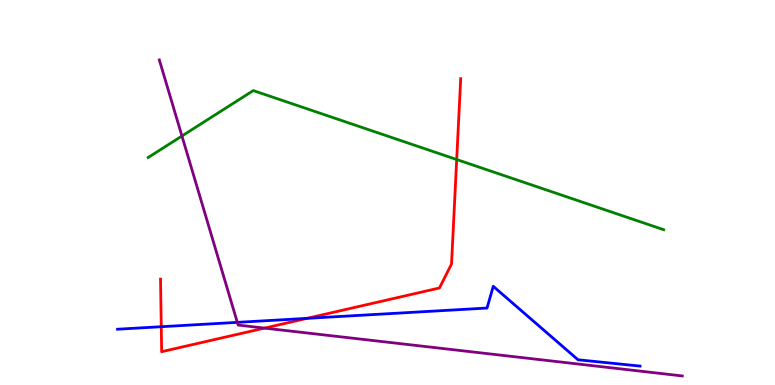[{'lines': ['blue', 'red'], 'intersections': [{'x': 2.08, 'y': 1.51}, {'x': 3.96, 'y': 1.73}]}, {'lines': ['green', 'red'], 'intersections': [{'x': 5.89, 'y': 5.86}]}, {'lines': ['purple', 'red'], 'intersections': [{'x': 3.41, 'y': 1.48}]}, {'lines': ['blue', 'green'], 'intersections': []}, {'lines': ['blue', 'purple'], 'intersections': [{'x': 3.06, 'y': 1.63}]}, {'lines': ['green', 'purple'], 'intersections': [{'x': 2.35, 'y': 6.47}]}]